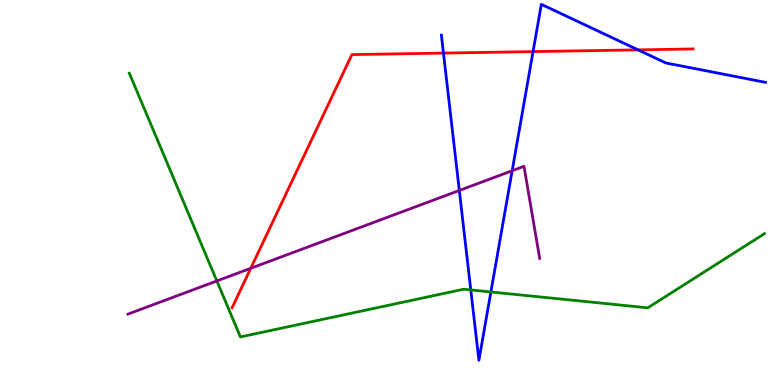[{'lines': ['blue', 'red'], 'intersections': [{'x': 5.72, 'y': 8.62}, {'x': 6.88, 'y': 8.66}, {'x': 8.23, 'y': 8.7}]}, {'lines': ['green', 'red'], 'intersections': []}, {'lines': ['purple', 'red'], 'intersections': [{'x': 3.24, 'y': 3.03}]}, {'lines': ['blue', 'green'], 'intersections': [{'x': 6.07, 'y': 2.47}, {'x': 6.33, 'y': 2.42}]}, {'lines': ['blue', 'purple'], 'intersections': [{'x': 5.93, 'y': 5.05}, {'x': 6.61, 'y': 5.57}]}, {'lines': ['green', 'purple'], 'intersections': [{'x': 2.8, 'y': 2.7}]}]